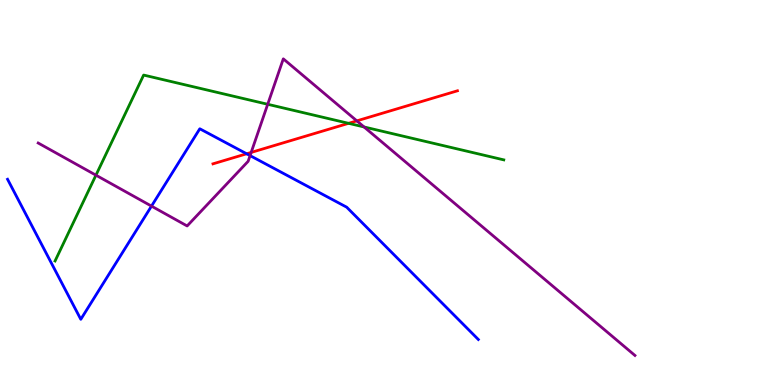[{'lines': ['blue', 'red'], 'intersections': [{'x': 3.18, 'y': 6.01}]}, {'lines': ['green', 'red'], 'intersections': [{'x': 4.5, 'y': 6.8}]}, {'lines': ['purple', 'red'], 'intersections': [{'x': 3.24, 'y': 6.04}, {'x': 4.6, 'y': 6.86}]}, {'lines': ['blue', 'green'], 'intersections': []}, {'lines': ['blue', 'purple'], 'intersections': [{'x': 1.95, 'y': 4.65}, {'x': 3.23, 'y': 5.96}]}, {'lines': ['green', 'purple'], 'intersections': [{'x': 1.24, 'y': 5.45}, {'x': 3.45, 'y': 7.29}, {'x': 4.7, 'y': 6.7}]}]